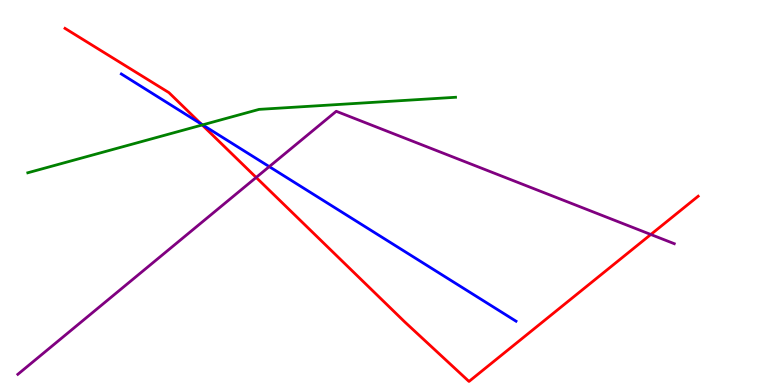[{'lines': ['blue', 'red'], 'intersections': [{'x': 2.6, 'y': 6.78}]}, {'lines': ['green', 'red'], 'intersections': [{'x': 2.61, 'y': 6.75}]}, {'lines': ['purple', 'red'], 'intersections': [{'x': 3.31, 'y': 5.39}, {'x': 8.4, 'y': 3.91}]}, {'lines': ['blue', 'green'], 'intersections': [{'x': 2.61, 'y': 6.76}]}, {'lines': ['blue', 'purple'], 'intersections': [{'x': 3.47, 'y': 5.67}]}, {'lines': ['green', 'purple'], 'intersections': []}]